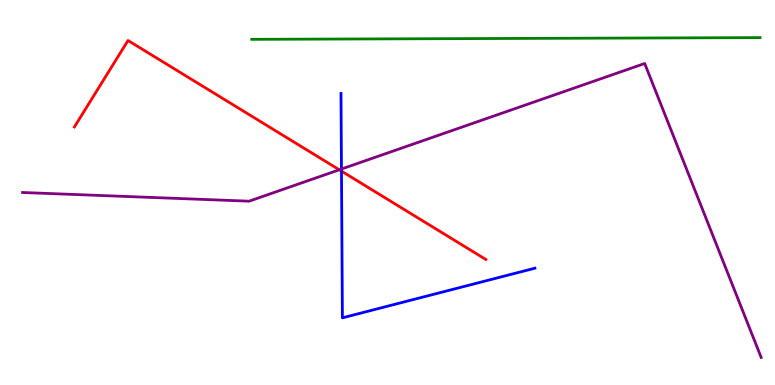[{'lines': ['blue', 'red'], 'intersections': [{'x': 4.41, 'y': 5.56}]}, {'lines': ['green', 'red'], 'intersections': []}, {'lines': ['purple', 'red'], 'intersections': [{'x': 4.38, 'y': 5.59}]}, {'lines': ['blue', 'green'], 'intersections': []}, {'lines': ['blue', 'purple'], 'intersections': [{'x': 4.41, 'y': 5.61}]}, {'lines': ['green', 'purple'], 'intersections': []}]